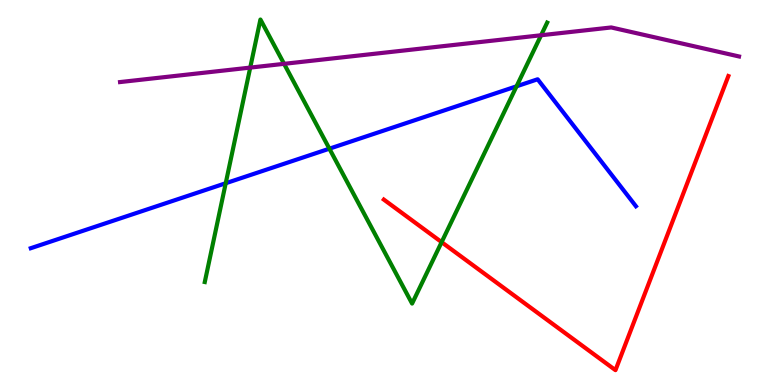[{'lines': ['blue', 'red'], 'intersections': []}, {'lines': ['green', 'red'], 'intersections': [{'x': 5.7, 'y': 3.71}]}, {'lines': ['purple', 'red'], 'intersections': []}, {'lines': ['blue', 'green'], 'intersections': [{'x': 2.91, 'y': 5.24}, {'x': 4.25, 'y': 6.14}, {'x': 6.67, 'y': 7.76}]}, {'lines': ['blue', 'purple'], 'intersections': []}, {'lines': ['green', 'purple'], 'intersections': [{'x': 3.23, 'y': 8.24}, {'x': 3.67, 'y': 8.34}, {'x': 6.98, 'y': 9.08}]}]